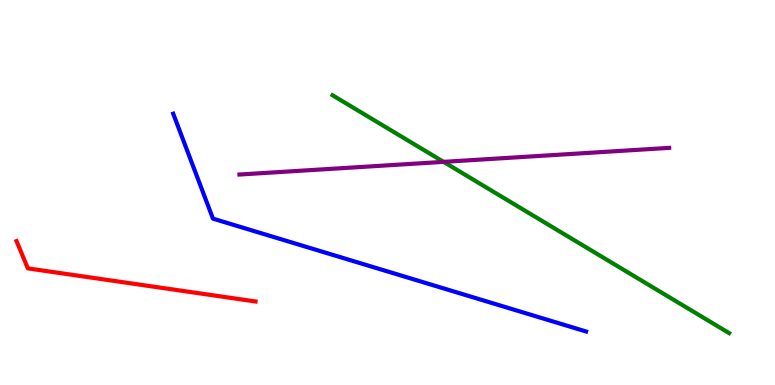[{'lines': ['blue', 'red'], 'intersections': []}, {'lines': ['green', 'red'], 'intersections': []}, {'lines': ['purple', 'red'], 'intersections': []}, {'lines': ['blue', 'green'], 'intersections': []}, {'lines': ['blue', 'purple'], 'intersections': []}, {'lines': ['green', 'purple'], 'intersections': [{'x': 5.72, 'y': 5.8}]}]